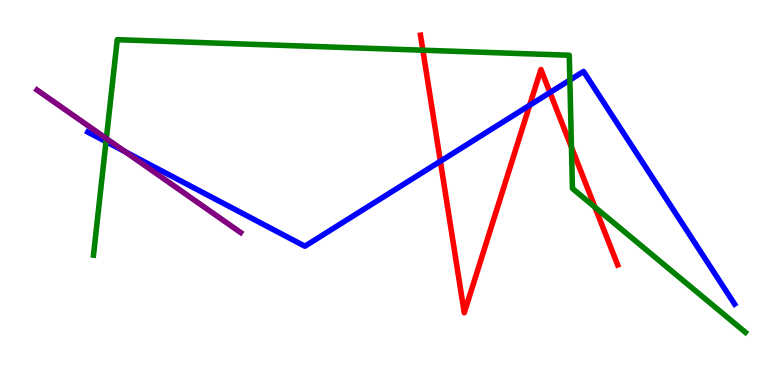[{'lines': ['blue', 'red'], 'intersections': [{'x': 5.68, 'y': 5.81}, {'x': 6.83, 'y': 7.27}, {'x': 7.1, 'y': 7.6}]}, {'lines': ['green', 'red'], 'intersections': [{'x': 5.46, 'y': 8.7}, {'x': 7.37, 'y': 6.17}, {'x': 7.68, 'y': 4.62}]}, {'lines': ['purple', 'red'], 'intersections': []}, {'lines': ['blue', 'green'], 'intersections': [{'x': 1.37, 'y': 6.32}, {'x': 7.35, 'y': 7.92}]}, {'lines': ['blue', 'purple'], 'intersections': [{'x': 1.61, 'y': 6.06}]}, {'lines': ['green', 'purple'], 'intersections': [{'x': 1.37, 'y': 6.4}]}]